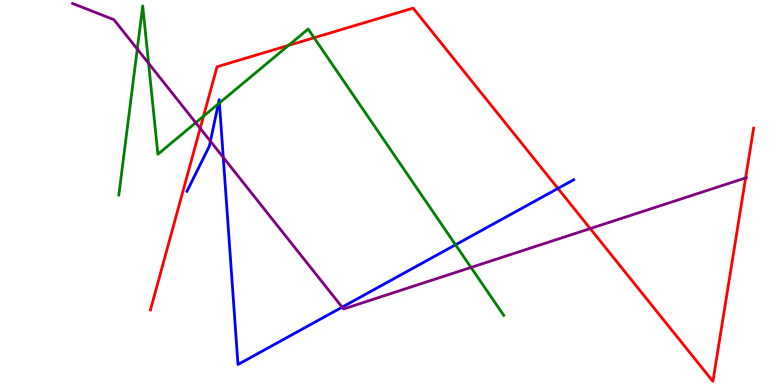[{'lines': ['blue', 'red'], 'intersections': [{'x': 7.2, 'y': 5.11}]}, {'lines': ['green', 'red'], 'intersections': [{'x': 2.63, 'y': 6.98}, {'x': 3.72, 'y': 8.82}, {'x': 4.05, 'y': 9.02}]}, {'lines': ['purple', 'red'], 'intersections': [{'x': 2.58, 'y': 6.67}, {'x': 7.62, 'y': 4.06}, {'x': 9.62, 'y': 5.38}]}, {'lines': ['blue', 'green'], 'intersections': [{'x': 2.82, 'y': 7.3}, {'x': 2.83, 'y': 7.33}, {'x': 5.88, 'y': 3.64}]}, {'lines': ['blue', 'purple'], 'intersections': [{'x': 2.72, 'y': 6.33}, {'x': 2.88, 'y': 5.91}, {'x': 4.41, 'y': 2.02}]}, {'lines': ['green', 'purple'], 'intersections': [{'x': 1.77, 'y': 8.73}, {'x': 1.92, 'y': 8.36}, {'x': 2.53, 'y': 6.81}, {'x': 6.08, 'y': 3.05}]}]